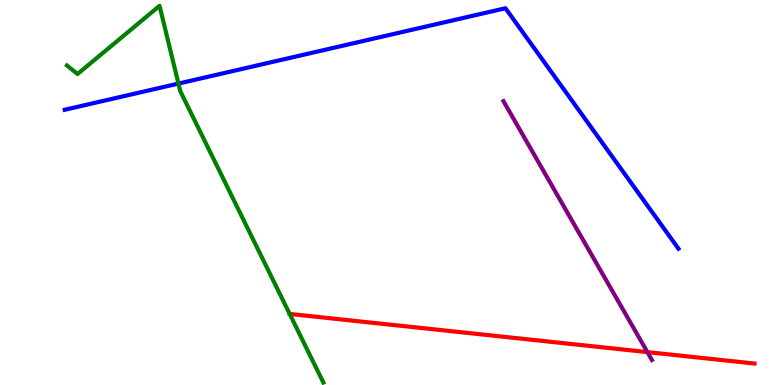[{'lines': ['blue', 'red'], 'intersections': []}, {'lines': ['green', 'red'], 'intersections': [{'x': 3.74, 'y': 1.85}]}, {'lines': ['purple', 'red'], 'intersections': [{'x': 8.35, 'y': 0.854}]}, {'lines': ['blue', 'green'], 'intersections': [{'x': 2.3, 'y': 7.83}]}, {'lines': ['blue', 'purple'], 'intersections': []}, {'lines': ['green', 'purple'], 'intersections': []}]